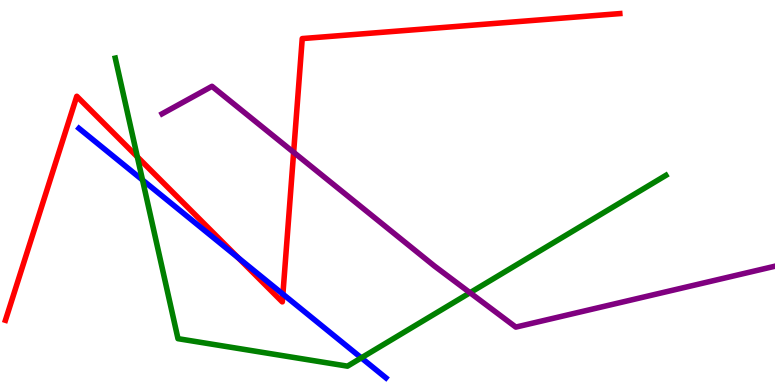[{'lines': ['blue', 'red'], 'intersections': [{'x': 3.07, 'y': 3.3}, {'x': 3.65, 'y': 2.36}]}, {'lines': ['green', 'red'], 'intersections': [{'x': 1.77, 'y': 5.93}]}, {'lines': ['purple', 'red'], 'intersections': [{'x': 3.79, 'y': 6.04}]}, {'lines': ['blue', 'green'], 'intersections': [{'x': 1.84, 'y': 5.32}, {'x': 4.66, 'y': 0.705}]}, {'lines': ['blue', 'purple'], 'intersections': []}, {'lines': ['green', 'purple'], 'intersections': [{'x': 6.06, 'y': 2.4}]}]